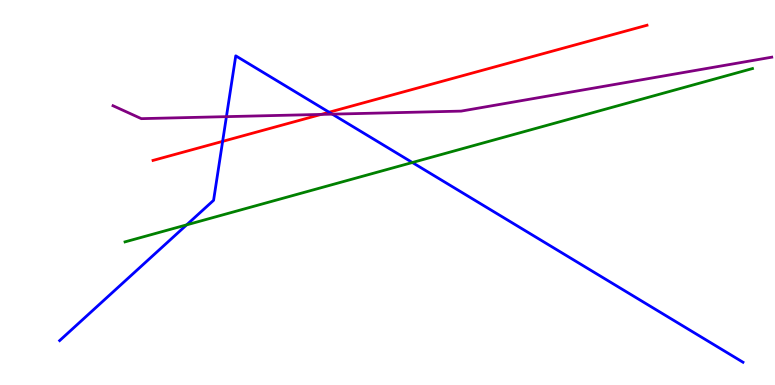[{'lines': ['blue', 'red'], 'intersections': [{'x': 2.87, 'y': 6.33}, {'x': 4.25, 'y': 7.08}]}, {'lines': ['green', 'red'], 'intersections': []}, {'lines': ['purple', 'red'], 'intersections': [{'x': 4.14, 'y': 7.03}]}, {'lines': ['blue', 'green'], 'intersections': [{'x': 2.41, 'y': 4.16}, {'x': 5.32, 'y': 5.78}]}, {'lines': ['blue', 'purple'], 'intersections': [{'x': 2.92, 'y': 6.97}, {'x': 4.29, 'y': 7.04}]}, {'lines': ['green', 'purple'], 'intersections': []}]